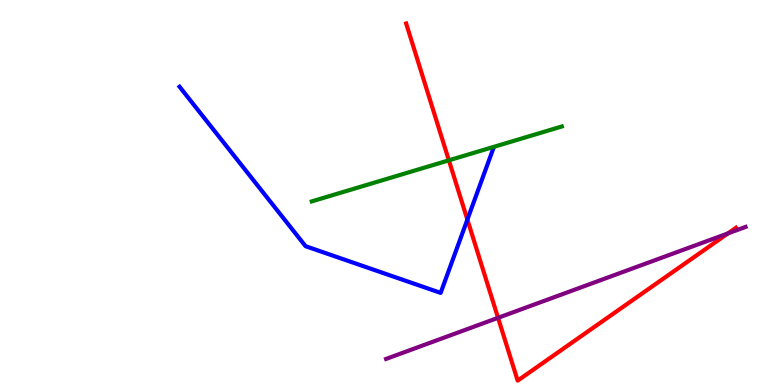[{'lines': ['blue', 'red'], 'intersections': [{'x': 6.03, 'y': 4.3}]}, {'lines': ['green', 'red'], 'intersections': [{'x': 5.79, 'y': 5.84}]}, {'lines': ['purple', 'red'], 'intersections': [{'x': 6.43, 'y': 1.75}, {'x': 9.39, 'y': 3.94}]}, {'lines': ['blue', 'green'], 'intersections': []}, {'lines': ['blue', 'purple'], 'intersections': []}, {'lines': ['green', 'purple'], 'intersections': []}]